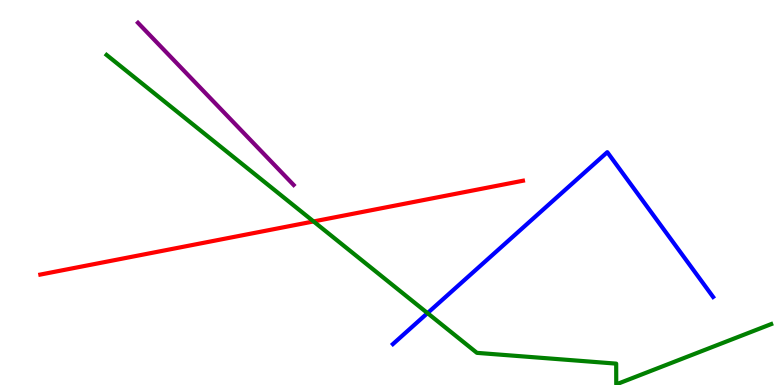[{'lines': ['blue', 'red'], 'intersections': []}, {'lines': ['green', 'red'], 'intersections': [{'x': 4.05, 'y': 4.25}]}, {'lines': ['purple', 'red'], 'intersections': []}, {'lines': ['blue', 'green'], 'intersections': [{'x': 5.52, 'y': 1.87}]}, {'lines': ['blue', 'purple'], 'intersections': []}, {'lines': ['green', 'purple'], 'intersections': []}]